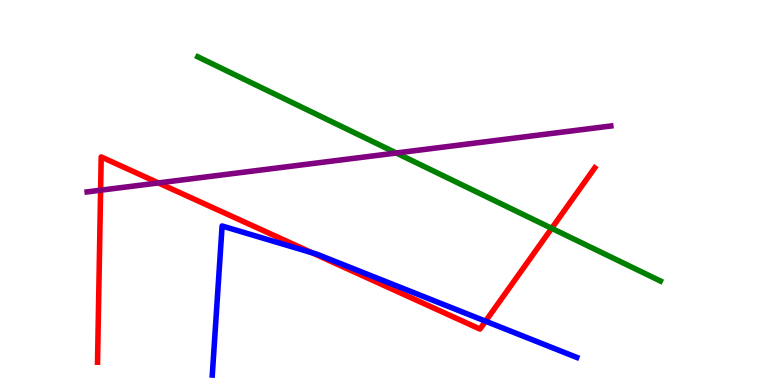[{'lines': ['blue', 'red'], 'intersections': [{'x': 4.03, 'y': 3.43}, {'x': 6.27, 'y': 1.66}]}, {'lines': ['green', 'red'], 'intersections': [{'x': 7.12, 'y': 4.07}]}, {'lines': ['purple', 'red'], 'intersections': [{'x': 1.3, 'y': 5.06}, {'x': 2.04, 'y': 5.25}]}, {'lines': ['blue', 'green'], 'intersections': []}, {'lines': ['blue', 'purple'], 'intersections': []}, {'lines': ['green', 'purple'], 'intersections': [{'x': 5.11, 'y': 6.03}]}]